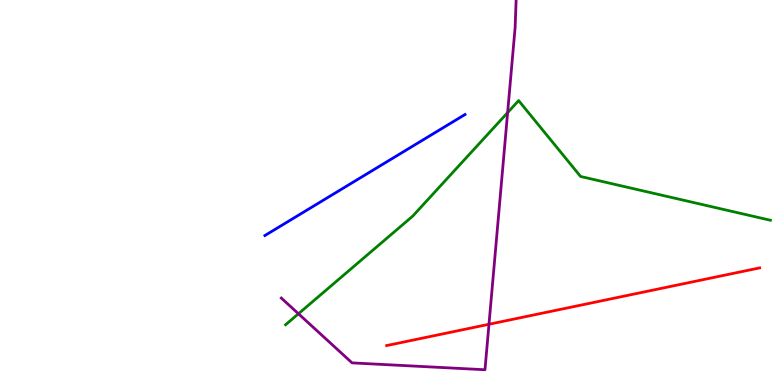[{'lines': ['blue', 'red'], 'intersections': []}, {'lines': ['green', 'red'], 'intersections': []}, {'lines': ['purple', 'red'], 'intersections': [{'x': 6.31, 'y': 1.58}]}, {'lines': ['blue', 'green'], 'intersections': []}, {'lines': ['blue', 'purple'], 'intersections': []}, {'lines': ['green', 'purple'], 'intersections': [{'x': 3.85, 'y': 1.85}, {'x': 6.55, 'y': 7.07}]}]